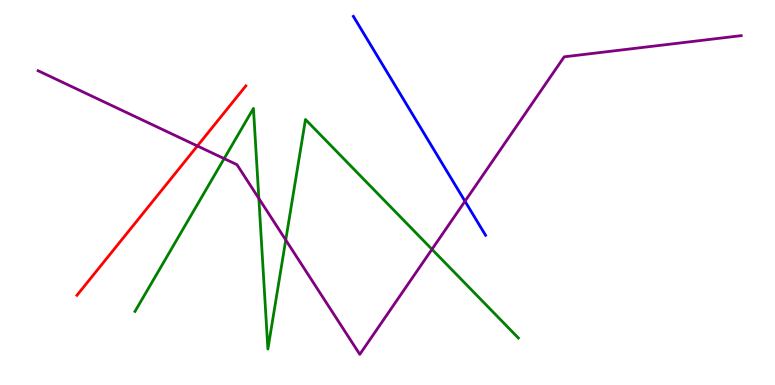[{'lines': ['blue', 'red'], 'intersections': []}, {'lines': ['green', 'red'], 'intersections': []}, {'lines': ['purple', 'red'], 'intersections': [{'x': 2.55, 'y': 6.21}]}, {'lines': ['blue', 'green'], 'intersections': []}, {'lines': ['blue', 'purple'], 'intersections': [{'x': 6.0, 'y': 4.77}]}, {'lines': ['green', 'purple'], 'intersections': [{'x': 2.89, 'y': 5.88}, {'x': 3.34, 'y': 4.85}, {'x': 3.69, 'y': 3.77}, {'x': 5.57, 'y': 3.52}]}]